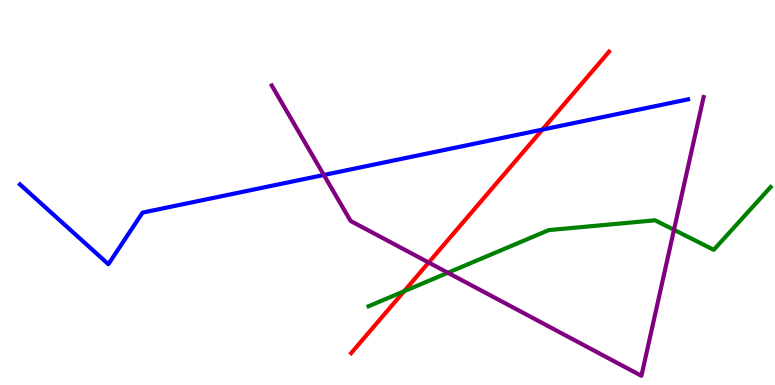[{'lines': ['blue', 'red'], 'intersections': [{'x': 7.0, 'y': 6.63}]}, {'lines': ['green', 'red'], 'intersections': [{'x': 5.21, 'y': 2.44}]}, {'lines': ['purple', 'red'], 'intersections': [{'x': 5.53, 'y': 3.18}]}, {'lines': ['blue', 'green'], 'intersections': []}, {'lines': ['blue', 'purple'], 'intersections': [{'x': 4.18, 'y': 5.46}]}, {'lines': ['green', 'purple'], 'intersections': [{'x': 5.78, 'y': 2.92}, {'x': 8.7, 'y': 4.03}]}]